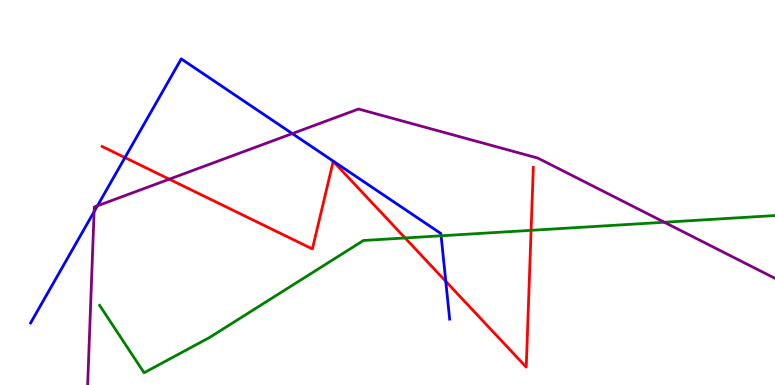[{'lines': ['blue', 'red'], 'intersections': [{'x': 1.61, 'y': 5.91}, {'x': 5.75, 'y': 2.69}]}, {'lines': ['green', 'red'], 'intersections': [{'x': 5.23, 'y': 3.82}, {'x': 6.85, 'y': 4.02}]}, {'lines': ['purple', 'red'], 'intersections': [{'x': 2.18, 'y': 5.35}]}, {'lines': ['blue', 'green'], 'intersections': [{'x': 5.69, 'y': 3.88}]}, {'lines': ['blue', 'purple'], 'intersections': [{'x': 1.21, 'y': 4.5}, {'x': 1.26, 'y': 4.65}, {'x': 3.77, 'y': 6.53}]}, {'lines': ['green', 'purple'], 'intersections': [{'x': 8.57, 'y': 4.23}]}]